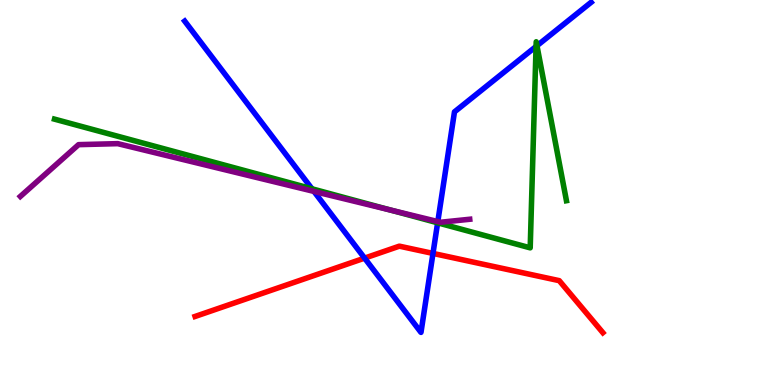[{'lines': ['blue', 'red'], 'intersections': [{'x': 4.7, 'y': 3.3}, {'x': 5.59, 'y': 3.42}]}, {'lines': ['green', 'red'], 'intersections': []}, {'lines': ['purple', 'red'], 'intersections': []}, {'lines': ['blue', 'green'], 'intersections': [{'x': 4.03, 'y': 5.1}, {'x': 5.65, 'y': 4.21}, {'x': 6.92, 'y': 8.79}, {'x': 6.93, 'y': 8.81}]}, {'lines': ['blue', 'purple'], 'intersections': [{'x': 4.05, 'y': 5.03}, {'x': 5.65, 'y': 4.24}]}, {'lines': ['green', 'purple'], 'intersections': [{'x': 5.04, 'y': 4.54}]}]